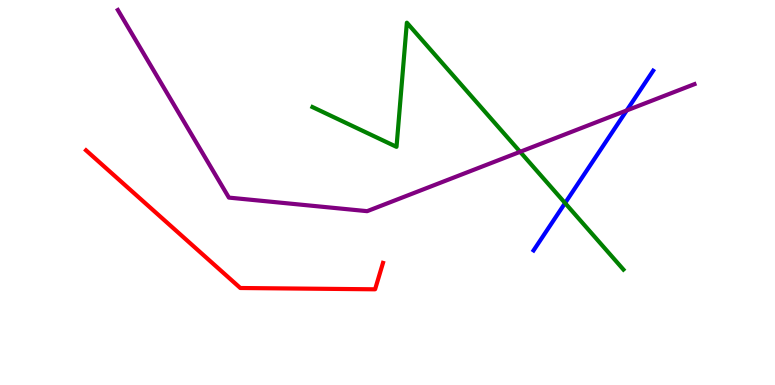[{'lines': ['blue', 'red'], 'intersections': []}, {'lines': ['green', 'red'], 'intersections': []}, {'lines': ['purple', 'red'], 'intersections': []}, {'lines': ['blue', 'green'], 'intersections': [{'x': 7.29, 'y': 4.73}]}, {'lines': ['blue', 'purple'], 'intersections': [{'x': 8.09, 'y': 7.13}]}, {'lines': ['green', 'purple'], 'intersections': [{'x': 6.71, 'y': 6.06}]}]